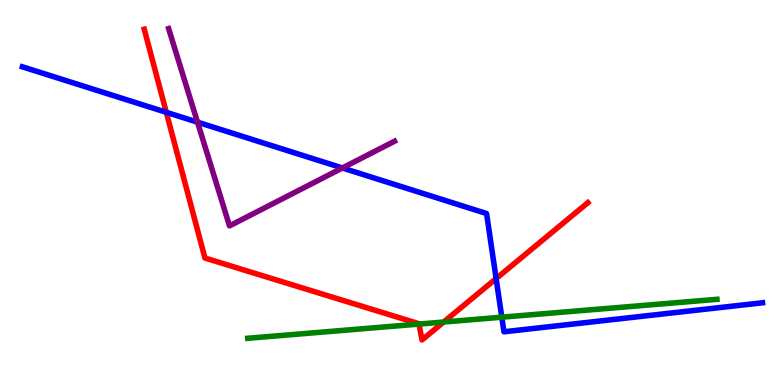[{'lines': ['blue', 'red'], 'intersections': [{'x': 2.15, 'y': 7.08}, {'x': 6.4, 'y': 2.76}]}, {'lines': ['green', 'red'], 'intersections': [{'x': 5.41, 'y': 1.58}, {'x': 5.72, 'y': 1.64}]}, {'lines': ['purple', 'red'], 'intersections': []}, {'lines': ['blue', 'green'], 'intersections': [{'x': 6.47, 'y': 1.76}]}, {'lines': ['blue', 'purple'], 'intersections': [{'x': 2.55, 'y': 6.83}, {'x': 4.42, 'y': 5.64}]}, {'lines': ['green', 'purple'], 'intersections': []}]